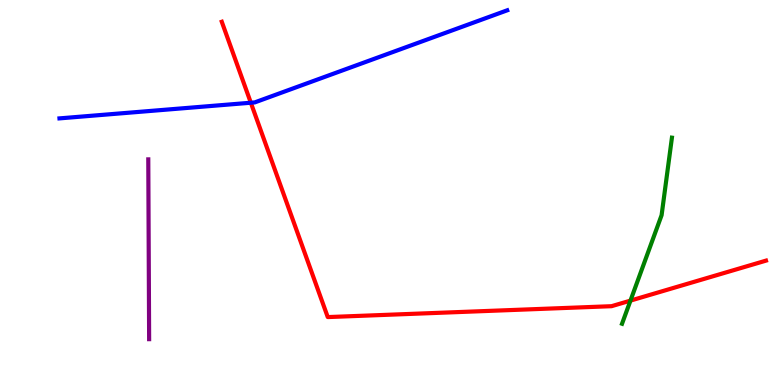[{'lines': ['blue', 'red'], 'intersections': [{'x': 3.24, 'y': 7.33}]}, {'lines': ['green', 'red'], 'intersections': [{'x': 8.14, 'y': 2.19}]}, {'lines': ['purple', 'red'], 'intersections': []}, {'lines': ['blue', 'green'], 'intersections': []}, {'lines': ['blue', 'purple'], 'intersections': []}, {'lines': ['green', 'purple'], 'intersections': []}]